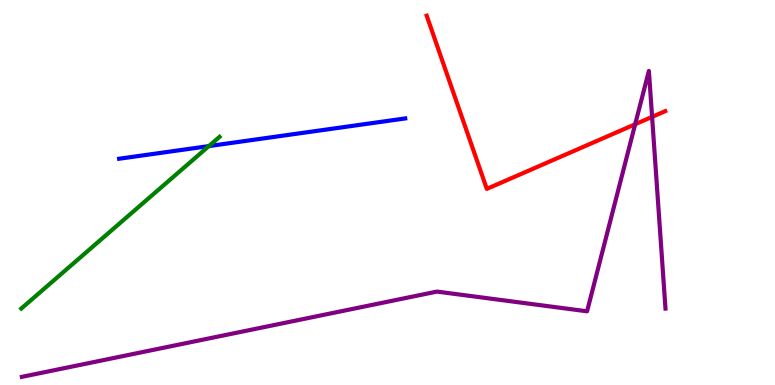[{'lines': ['blue', 'red'], 'intersections': []}, {'lines': ['green', 'red'], 'intersections': []}, {'lines': ['purple', 'red'], 'intersections': [{'x': 8.2, 'y': 6.77}, {'x': 8.41, 'y': 6.96}]}, {'lines': ['blue', 'green'], 'intersections': [{'x': 2.7, 'y': 6.21}]}, {'lines': ['blue', 'purple'], 'intersections': []}, {'lines': ['green', 'purple'], 'intersections': []}]